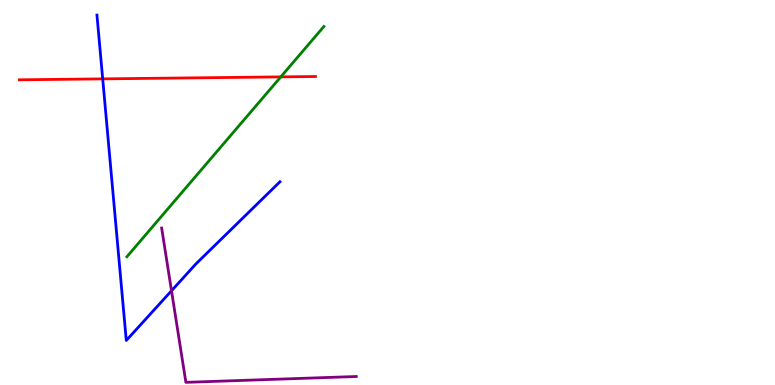[{'lines': ['blue', 'red'], 'intersections': [{'x': 1.33, 'y': 7.95}]}, {'lines': ['green', 'red'], 'intersections': [{'x': 3.62, 'y': 8.0}]}, {'lines': ['purple', 'red'], 'intersections': []}, {'lines': ['blue', 'green'], 'intersections': []}, {'lines': ['blue', 'purple'], 'intersections': [{'x': 2.21, 'y': 2.45}]}, {'lines': ['green', 'purple'], 'intersections': []}]